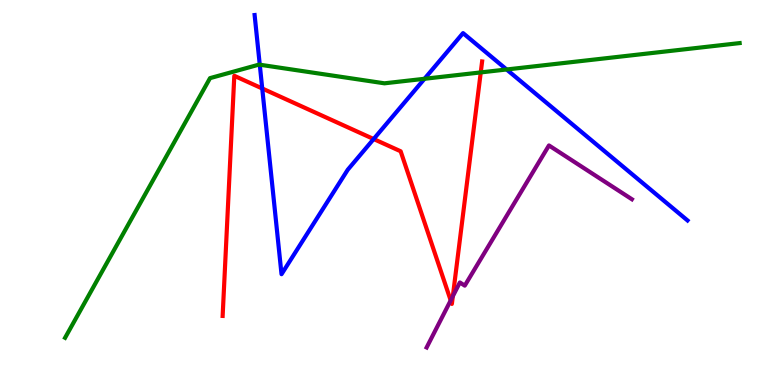[{'lines': ['blue', 'red'], 'intersections': [{'x': 3.38, 'y': 7.7}, {'x': 4.82, 'y': 6.39}]}, {'lines': ['green', 'red'], 'intersections': [{'x': 6.2, 'y': 8.12}]}, {'lines': ['purple', 'red'], 'intersections': [{'x': 5.82, 'y': 2.2}, {'x': 5.84, 'y': 2.31}]}, {'lines': ['blue', 'green'], 'intersections': [{'x': 3.35, 'y': 8.32}, {'x': 5.48, 'y': 7.95}, {'x': 6.54, 'y': 8.2}]}, {'lines': ['blue', 'purple'], 'intersections': []}, {'lines': ['green', 'purple'], 'intersections': []}]